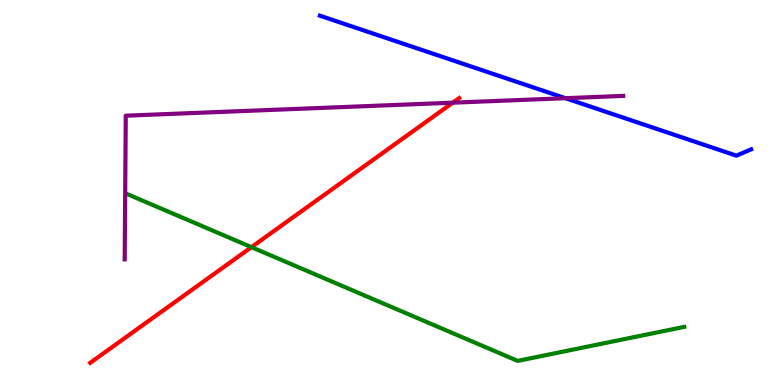[{'lines': ['blue', 'red'], 'intersections': []}, {'lines': ['green', 'red'], 'intersections': [{'x': 3.24, 'y': 3.58}]}, {'lines': ['purple', 'red'], 'intersections': [{'x': 5.84, 'y': 7.33}]}, {'lines': ['blue', 'green'], 'intersections': []}, {'lines': ['blue', 'purple'], 'intersections': [{'x': 7.3, 'y': 7.45}]}, {'lines': ['green', 'purple'], 'intersections': []}]